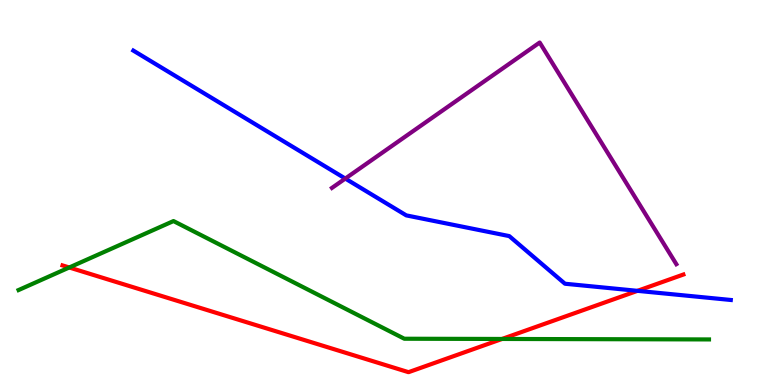[{'lines': ['blue', 'red'], 'intersections': [{'x': 8.23, 'y': 2.45}]}, {'lines': ['green', 'red'], 'intersections': [{'x': 0.893, 'y': 3.05}, {'x': 6.48, 'y': 1.2}]}, {'lines': ['purple', 'red'], 'intersections': []}, {'lines': ['blue', 'green'], 'intersections': []}, {'lines': ['blue', 'purple'], 'intersections': [{'x': 4.46, 'y': 5.36}]}, {'lines': ['green', 'purple'], 'intersections': []}]